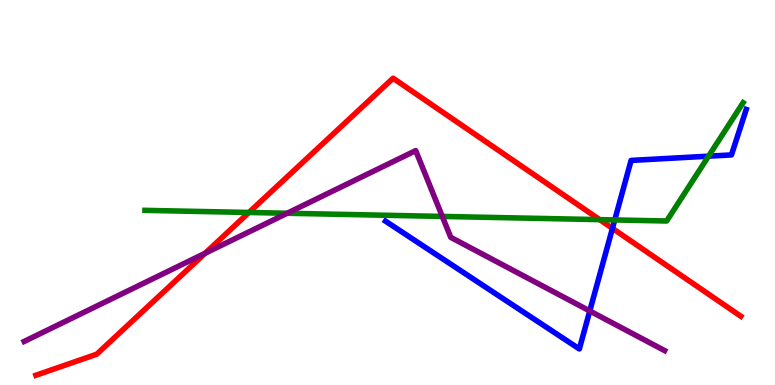[{'lines': ['blue', 'red'], 'intersections': [{'x': 7.9, 'y': 4.07}]}, {'lines': ['green', 'red'], 'intersections': [{'x': 3.21, 'y': 4.48}, {'x': 7.74, 'y': 4.3}]}, {'lines': ['purple', 'red'], 'intersections': [{'x': 2.65, 'y': 3.42}]}, {'lines': ['blue', 'green'], 'intersections': [{'x': 7.93, 'y': 4.29}, {'x': 9.14, 'y': 5.94}]}, {'lines': ['blue', 'purple'], 'intersections': [{'x': 7.61, 'y': 1.92}]}, {'lines': ['green', 'purple'], 'intersections': [{'x': 3.71, 'y': 4.46}, {'x': 5.71, 'y': 4.38}]}]